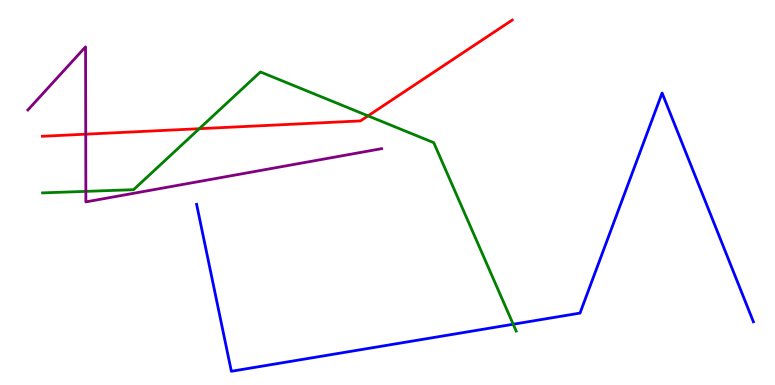[{'lines': ['blue', 'red'], 'intersections': []}, {'lines': ['green', 'red'], 'intersections': [{'x': 2.57, 'y': 6.66}, {'x': 4.75, 'y': 6.99}]}, {'lines': ['purple', 'red'], 'intersections': [{'x': 1.11, 'y': 6.51}]}, {'lines': ['blue', 'green'], 'intersections': [{'x': 6.62, 'y': 1.58}]}, {'lines': ['blue', 'purple'], 'intersections': []}, {'lines': ['green', 'purple'], 'intersections': [{'x': 1.11, 'y': 5.03}]}]